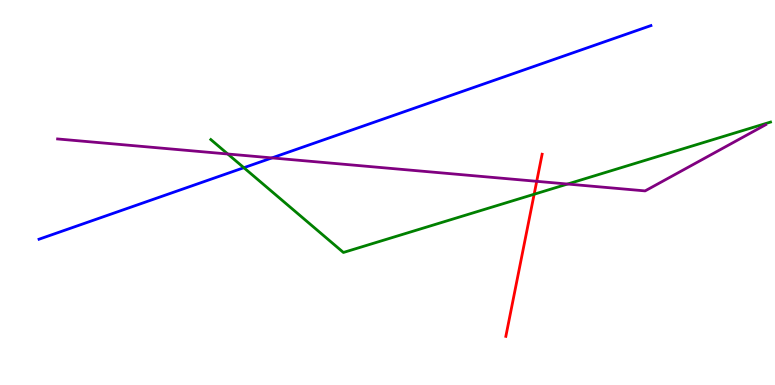[{'lines': ['blue', 'red'], 'intersections': []}, {'lines': ['green', 'red'], 'intersections': [{'x': 6.89, 'y': 4.95}]}, {'lines': ['purple', 'red'], 'intersections': [{'x': 6.93, 'y': 5.29}]}, {'lines': ['blue', 'green'], 'intersections': [{'x': 3.15, 'y': 5.64}]}, {'lines': ['blue', 'purple'], 'intersections': [{'x': 3.51, 'y': 5.9}]}, {'lines': ['green', 'purple'], 'intersections': [{'x': 2.94, 'y': 6.0}, {'x': 7.32, 'y': 5.22}]}]